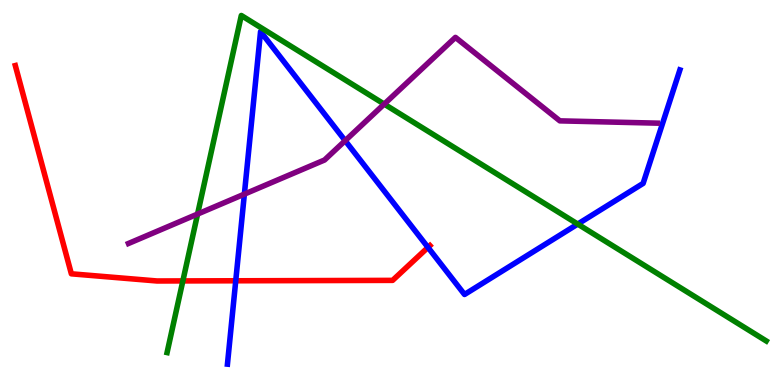[{'lines': ['blue', 'red'], 'intersections': [{'x': 3.04, 'y': 2.71}, {'x': 5.52, 'y': 3.57}]}, {'lines': ['green', 'red'], 'intersections': [{'x': 2.36, 'y': 2.7}]}, {'lines': ['purple', 'red'], 'intersections': []}, {'lines': ['blue', 'green'], 'intersections': [{'x': 7.45, 'y': 4.18}]}, {'lines': ['blue', 'purple'], 'intersections': [{'x': 3.15, 'y': 4.96}, {'x': 4.45, 'y': 6.35}]}, {'lines': ['green', 'purple'], 'intersections': [{'x': 2.55, 'y': 4.44}, {'x': 4.96, 'y': 7.3}]}]